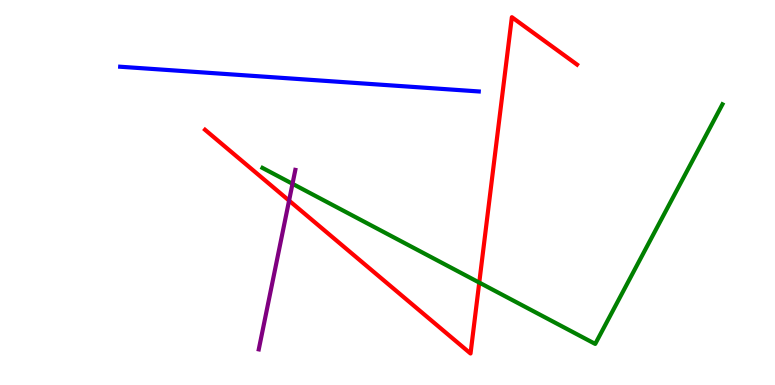[{'lines': ['blue', 'red'], 'intersections': []}, {'lines': ['green', 'red'], 'intersections': [{'x': 6.18, 'y': 2.66}]}, {'lines': ['purple', 'red'], 'intersections': [{'x': 3.73, 'y': 4.79}]}, {'lines': ['blue', 'green'], 'intersections': []}, {'lines': ['blue', 'purple'], 'intersections': []}, {'lines': ['green', 'purple'], 'intersections': [{'x': 3.77, 'y': 5.23}]}]